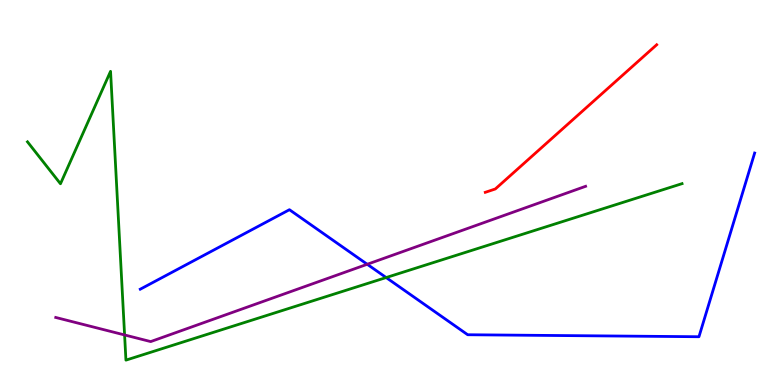[{'lines': ['blue', 'red'], 'intersections': []}, {'lines': ['green', 'red'], 'intersections': []}, {'lines': ['purple', 'red'], 'intersections': []}, {'lines': ['blue', 'green'], 'intersections': [{'x': 4.98, 'y': 2.79}]}, {'lines': ['blue', 'purple'], 'intersections': [{'x': 4.74, 'y': 3.14}]}, {'lines': ['green', 'purple'], 'intersections': [{'x': 1.61, 'y': 1.3}]}]